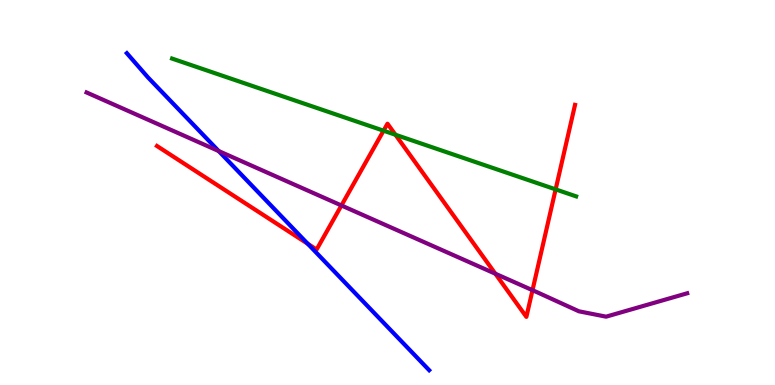[{'lines': ['blue', 'red'], 'intersections': [{'x': 3.97, 'y': 3.67}]}, {'lines': ['green', 'red'], 'intersections': [{'x': 4.95, 'y': 6.61}, {'x': 5.1, 'y': 6.5}, {'x': 7.17, 'y': 5.08}]}, {'lines': ['purple', 'red'], 'intersections': [{'x': 4.41, 'y': 4.66}, {'x': 6.39, 'y': 2.89}, {'x': 6.87, 'y': 2.46}]}, {'lines': ['blue', 'green'], 'intersections': []}, {'lines': ['blue', 'purple'], 'intersections': [{'x': 2.82, 'y': 6.08}]}, {'lines': ['green', 'purple'], 'intersections': []}]